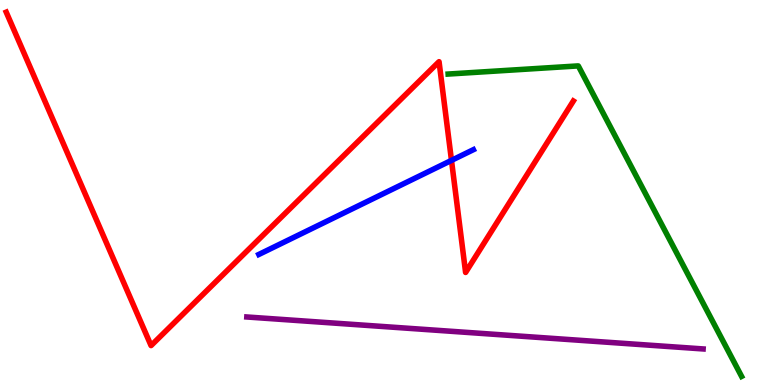[{'lines': ['blue', 'red'], 'intersections': [{'x': 5.83, 'y': 5.83}]}, {'lines': ['green', 'red'], 'intersections': []}, {'lines': ['purple', 'red'], 'intersections': []}, {'lines': ['blue', 'green'], 'intersections': []}, {'lines': ['blue', 'purple'], 'intersections': []}, {'lines': ['green', 'purple'], 'intersections': []}]